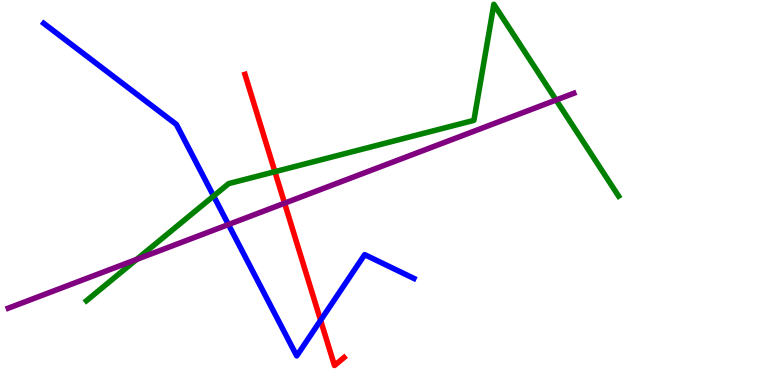[{'lines': ['blue', 'red'], 'intersections': [{'x': 4.14, 'y': 1.68}]}, {'lines': ['green', 'red'], 'intersections': [{'x': 3.55, 'y': 5.54}]}, {'lines': ['purple', 'red'], 'intersections': [{'x': 3.67, 'y': 4.72}]}, {'lines': ['blue', 'green'], 'intersections': [{'x': 2.76, 'y': 4.91}]}, {'lines': ['blue', 'purple'], 'intersections': [{'x': 2.95, 'y': 4.17}]}, {'lines': ['green', 'purple'], 'intersections': [{'x': 1.76, 'y': 3.26}, {'x': 7.18, 'y': 7.4}]}]